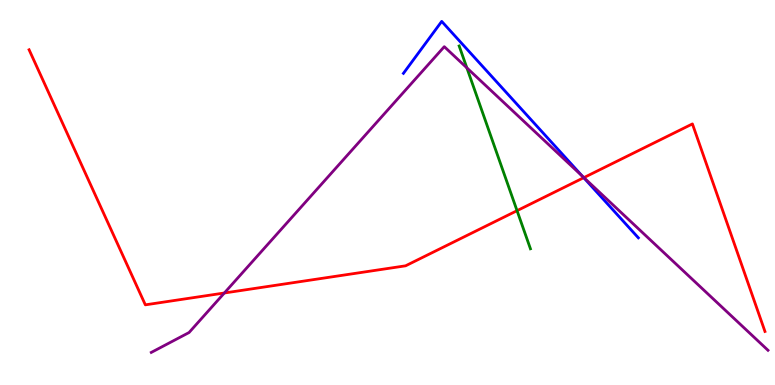[{'lines': ['blue', 'red'], 'intersections': [{'x': 7.53, 'y': 5.38}]}, {'lines': ['green', 'red'], 'intersections': [{'x': 6.67, 'y': 4.53}]}, {'lines': ['purple', 'red'], 'intersections': [{'x': 2.89, 'y': 2.39}, {'x': 7.53, 'y': 5.39}]}, {'lines': ['blue', 'green'], 'intersections': []}, {'lines': ['blue', 'purple'], 'intersections': [{'x': 7.51, 'y': 5.43}]}, {'lines': ['green', 'purple'], 'intersections': [{'x': 6.02, 'y': 8.24}]}]